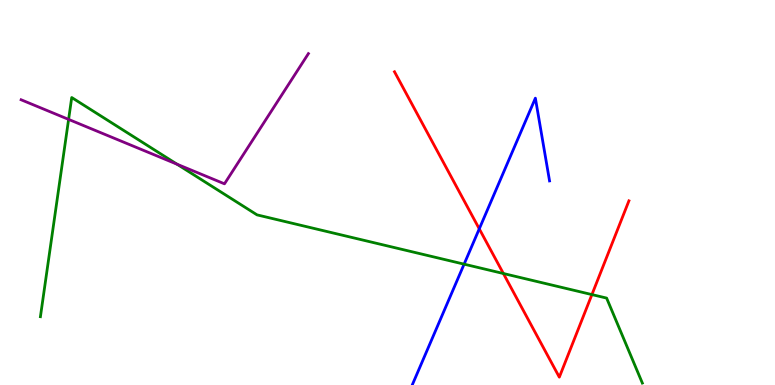[{'lines': ['blue', 'red'], 'intersections': [{'x': 6.18, 'y': 4.06}]}, {'lines': ['green', 'red'], 'intersections': [{'x': 6.5, 'y': 2.9}, {'x': 7.64, 'y': 2.35}]}, {'lines': ['purple', 'red'], 'intersections': []}, {'lines': ['blue', 'green'], 'intersections': [{'x': 5.99, 'y': 3.14}]}, {'lines': ['blue', 'purple'], 'intersections': []}, {'lines': ['green', 'purple'], 'intersections': [{'x': 0.885, 'y': 6.9}, {'x': 2.28, 'y': 5.73}]}]